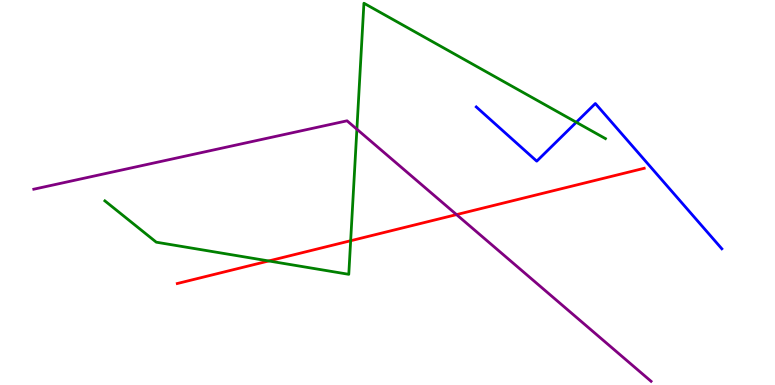[{'lines': ['blue', 'red'], 'intersections': []}, {'lines': ['green', 'red'], 'intersections': [{'x': 3.47, 'y': 3.22}, {'x': 4.52, 'y': 3.75}]}, {'lines': ['purple', 'red'], 'intersections': [{'x': 5.89, 'y': 4.43}]}, {'lines': ['blue', 'green'], 'intersections': [{'x': 7.44, 'y': 6.82}]}, {'lines': ['blue', 'purple'], 'intersections': []}, {'lines': ['green', 'purple'], 'intersections': [{'x': 4.6, 'y': 6.64}]}]